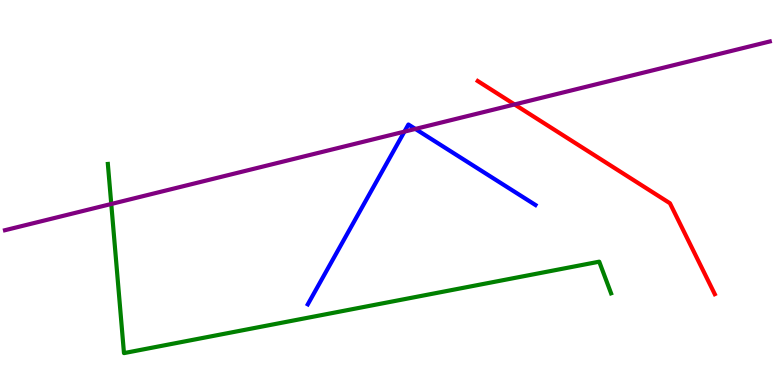[{'lines': ['blue', 'red'], 'intersections': []}, {'lines': ['green', 'red'], 'intersections': []}, {'lines': ['purple', 'red'], 'intersections': [{'x': 6.64, 'y': 7.29}]}, {'lines': ['blue', 'green'], 'intersections': []}, {'lines': ['blue', 'purple'], 'intersections': [{'x': 5.22, 'y': 6.58}, {'x': 5.36, 'y': 6.65}]}, {'lines': ['green', 'purple'], 'intersections': [{'x': 1.44, 'y': 4.7}]}]